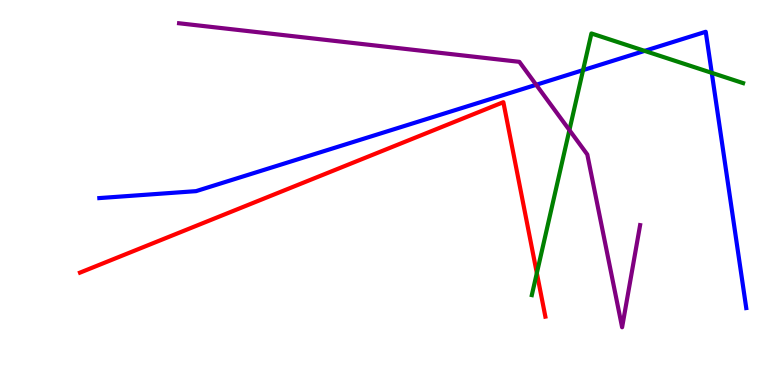[{'lines': ['blue', 'red'], 'intersections': []}, {'lines': ['green', 'red'], 'intersections': [{'x': 6.93, 'y': 2.91}]}, {'lines': ['purple', 'red'], 'intersections': []}, {'lines': ['blue', 'green'], 'intersections': [{'x': 7.52, 'y': 8.18}, {'x': 8.32, 'y': 8.68}, {'x': 9.18, 'y': 8.11}]}, {'lines': ['blue', 'purple'], 'intersections': [{'x': 6.92, 'y': 7.8}]}, {'lines': ['green', 'purple'], 'intersections': [{'x': 7.35, 'y': 6.62}]}]